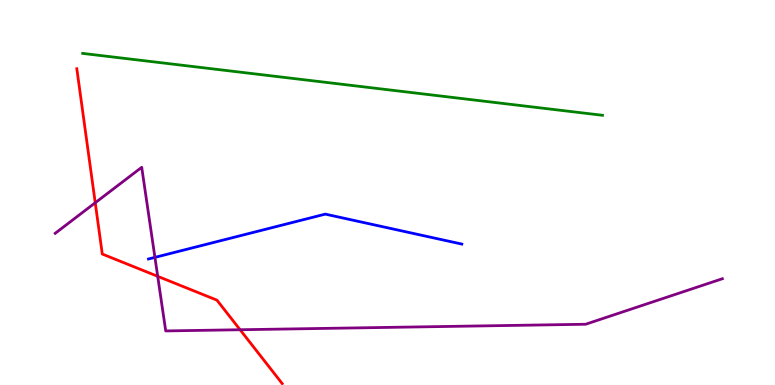[{'lines': ['blue', 'red'], 'intersections': []}, {'lines': ['green', 'red'], 'intersections': []}, {'lines': ['purple', 'red'], 'intersections': [{'x': 1.23, 'y': 4.73}, {'x': 2.03, 'y': 2.82}, {'x': 3.1, 'y': 1.44}]}, {'lines': ['blue', 'green'], 'intersections': []}, {'lines': ['blue', 'purple'], 'intersections': [{'x': 2.0, 'y': 3.31}]}, {'lines': ['green', 'purple'], 'intersections': []}]